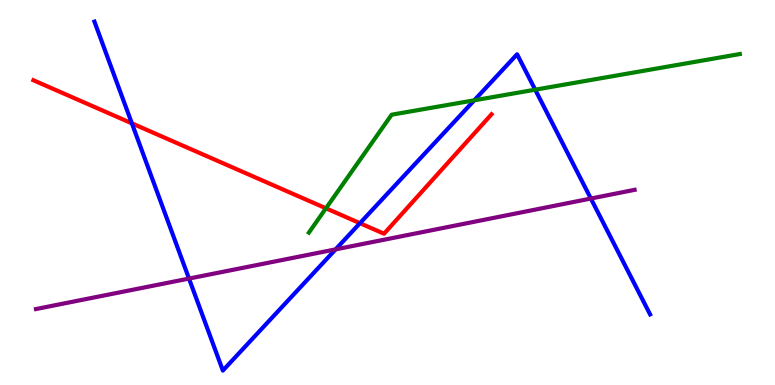[{'lines': ['blue', 'red'], 'intersections': [{'x': 1.7, 'y': 6.8}, {'x': 4.64, 'y': 4.2}]}, {'lines': ['green', 'red'], 'intersections': [{'x': 4.21, 'y': 4.59}]}, {'lines': ['purple', 'red'], 'intersections': []}, {'lines': ['blue', 'green'], 'intersections': [{'x': 6.12, 'y': 7.39}, {'x': 6.91, 'y': 7.67}]}, {'lines': ['blue', 'purple'], 'intersections': [{'x': 2.44, 'y': 2.76}, {'x': 4.33, 'y': 3.52}, {'x': 7.62, 'y': 4.84}]}, {'lines': ['green', 'purple'], 'intersections': []}]